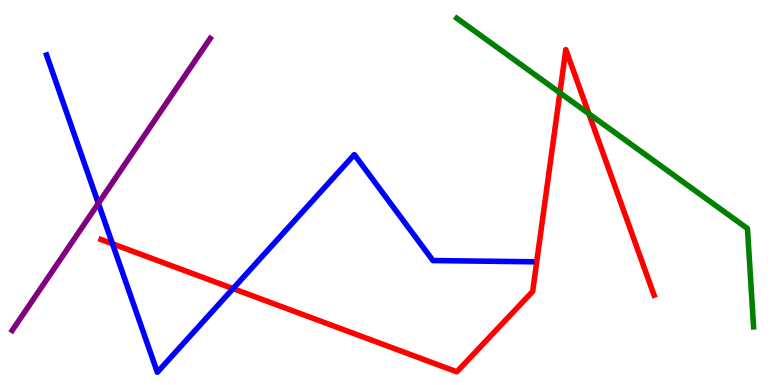[{'lines': ['blue', 'red'], 'intersections': [{'x': 1.45, 'y': 3.67}, {'x': 3.01, 'y': 2.5}]}, {'lines': ['green', 'red'], 'intersections': [{'x': 7.22, 'y': 7.59}, {'x': 7.6, 'y': 7.05}]}, {'lines': ['purple', 'red'], 'intersections': []}, {'lines': ['blue', 'green'], 'intersections': []}, {'lines': ['blue', 'purple'], 'intersections': [{'x': 1.27, 'y': 4.72}]}, {'lines': ['green', 'purple'], 'intersections': []}]